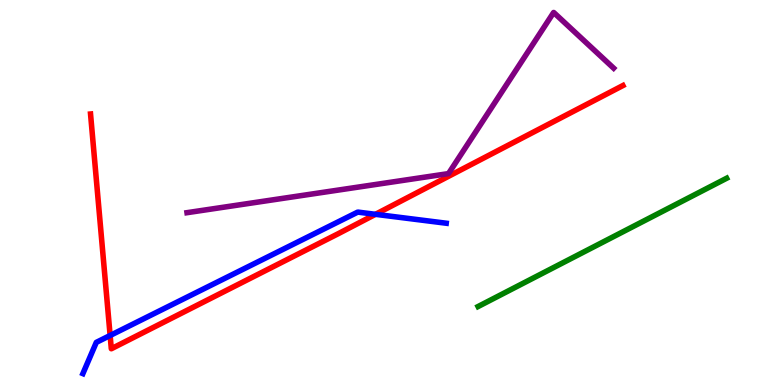[{'lines': ['blue', 'red'], 'intersections': [{'x': 1.42, 'y': 1.29}, {'x': 4.84, 'y': 4.43}]}, {'lines': ['green', 'red'], 'intersections': []}, {'lines': ['purple', 'red'], 'intersections': []}, {'lines': ['blue', 'green'], 'intersections': []}, {'lines': ['blue', 'purple'], 'intersections': []}, {'lines': ['green', 'purple'], 'intersections': []}]